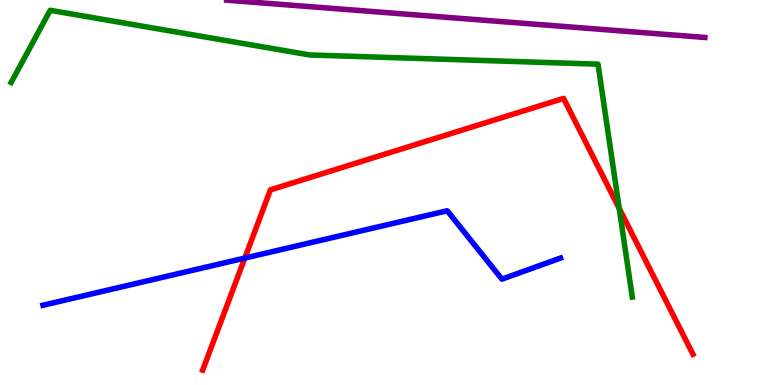[{'lines': ['blue', 'red'], 'intersections': [{'x': 3.16, 'y': 3.3}]}, {'lines': ['green', 'red'], 'intersections': [{'x': 7.99, 'y': 4.59}]}, {'lines': ['purple', 'red'], 'intersections': []}, {'lines': ['blue', 'green'], 'intersections': []}, {'lines': ['blue', 'purple'], 'intersections': []}, {'lines': ['green', 'purple'], 'intersections': []}]